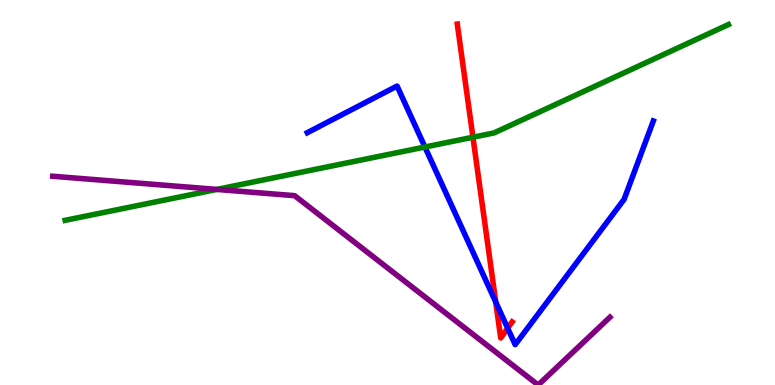[{'lines': ['blue', 'red'], 'intersections': [{'x': 6.4, 'y': 2.15}, {'x': 6.55, 'y': 1.48}]}, {'lines': ['green', 'red'], 'intersections': [{'x': 6.1, 'y': 6.44}]}, {'lines': ['purple', 'red'], 'intersections': []}, {'lines': ['blue', 'green'], 'intersections': [{'x': 5.48, 'y': 6.18}]}, {'lines': ['blue', 'purple'], 'intersections': []}, {'lines': ['green', 'purple'], 'intersections': [{'x': 2.8, 'y': 5.08}]}]